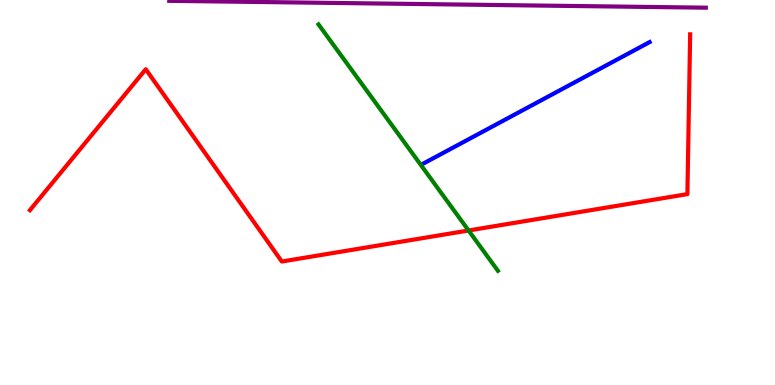[{'lines': ['blue', 'red'], 'intersections': []}, {'lines': ['green', 'red'], 'intersections': [{'x': 6.05, 'y': 4.01}]}, {'lines': ['purple', 'red'], 'intersections': []}, {'lines': ['blue', 'green'], 'intersections': []}, {'lines': ['blue', 'purple'], 'intersections': []}, {'lines': ['green', 'purple'], 'intersections': []}]